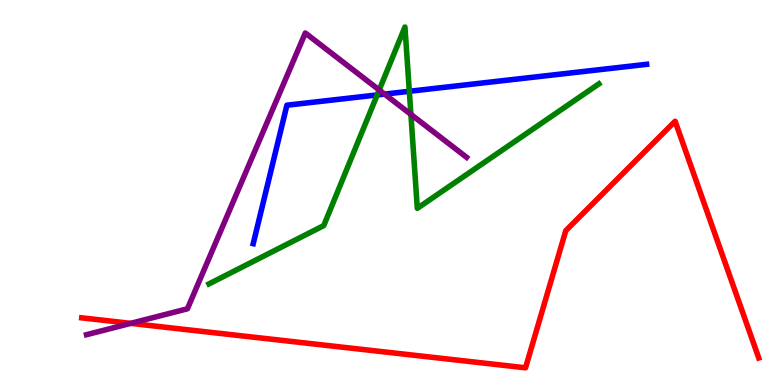[{'lines': ['blue', 'red'], 'intersections': []}, {'lines': ['green', 'red'], 'intersections': []}, {'lines': ['purple', 'red'], 'intersections': [{'x': 1.69, 'y': 1.6}]}, {'lines': ['blue', 'green'], 'intersections': [{'x': 4.87, 'y': 7.53}, {'x': 5.28, 'y': 7.63}]}, {'lines': ['blue', 'purple'], 'intersections': [{'x': 4.96, 'y': 7.56}]}, {'lines': ['green', 'purple'], 'intersections': [{'x': 4.89, 'y': 7.66}, {'x': 5.3, 'y': 7.03}]}]